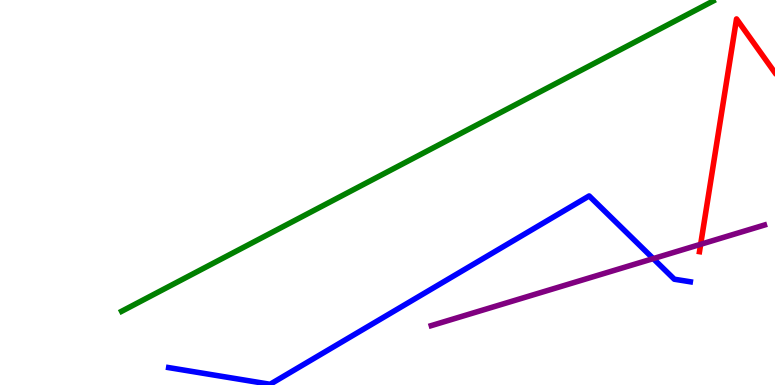[{'lines': ['blue', 'red'], 'intersections': []}, {'lines': ['green', 'red'], 'intersections': []}, {'lines': ['purple', 'red'], 'intersections': [{'x': 9.04, 'y': 3.65}]}, {'lines': ['blue', 'green'], 'intersections': []}, {'lines': ['blue', 'purple'], 'intersections': [{'x': 8.43, 'y': 3.28}]}, {'lines': ['green', 'purple'], 'intersections': []}]